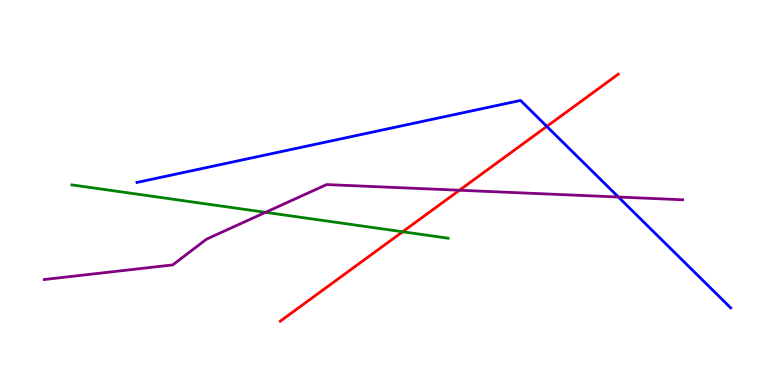[{'lines': ['blue', 'red'], 'intersections': [{'x': 7.06, 'y': 6.72}]}, {'lines': ['green', 'red'], 'intersections': [{'x': 5.2, 'y': 3.98}]}, {'lines': ['purple', 'red'], 'intersections': [{'x': 5.93, 'y': 5.06}]}, {'lines': ['blue', 'green'], 'intersections': []}, {'lines': ['blue', 'purple'], 'intersections': [{'x': 7.98, 'y': 4.88}]}, {'lines': ['green', 'purple'], 'intersections': [{'x': 3.43, 'y': 4.48}]}]